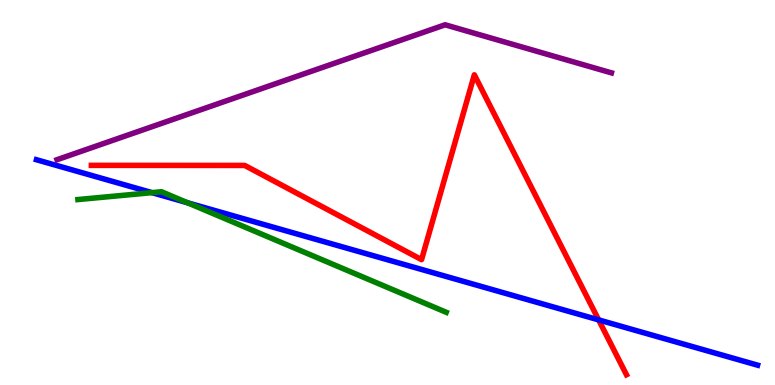[{'lines': ['blue', 'red'], 'intersections': [{'x': 7.72, 'y': 1.69}]}, {'lines': ['green', 'red'], 'intersections': []}, {'lines': ['purple', 'red'], 'intersections': []}, {'lines': ['blue', 'green'], 'intersections': [{'x': 1.96, 'y': 5.0}, {'x': 2.42, 'y': 4.73}]}, {'lines': ['blue', 'purple'], 'intersections': []}, {'lines': ['green', 'purple'], 'intersections': []}]